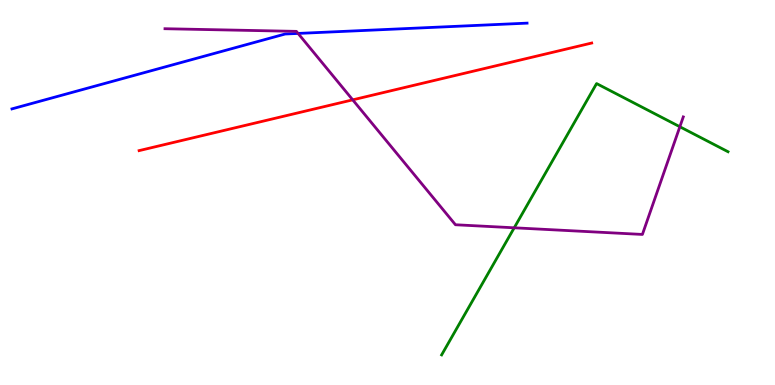[{'lines': ['blue', 'red'], 'intersections': []}, {'lines': ['green', 'red'], 'intersections': []}, {'lines': ['purple', 'red'], 'intersections': [{'x': 4.55, 'y': 7.41}]}, {'lines': ['blue', 'green'], 'intersections': []}, {'lines': ['blue', 'purple'], 'intersections': [{'x': 3.85, 'y': 9.13}]}, {'lines': ['green', 'purple'], 'intersections': [{'x': 6.64, 'y': 4.08}, {'x': 8.77, 'y': 6.71}]}]